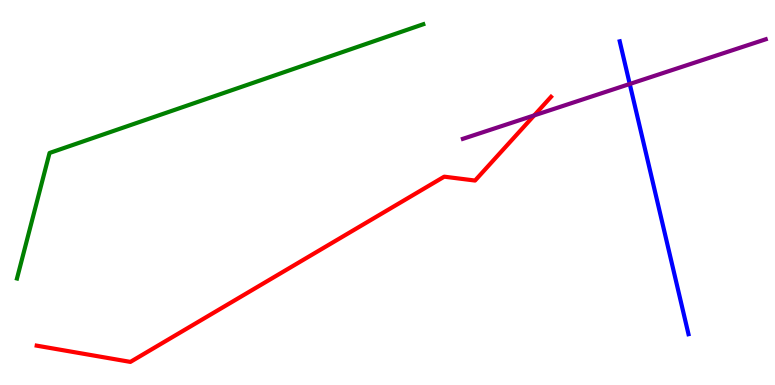[{'lines': ['blue', 'red'], 'intersections': []}, {'lines': ['green', 'red'], 'intersections': []}, {'lines': ['purple', 'red'], 'intersections': [{'x': 6.89, 'y': 7.0}]}, {'lines': ['blue', 'green'], 'intersections': []}, {'lines': ['blue', 'purple'], 'intersections': [{'x': 8.13, 'y': 7.82}]}, {'lines': ['green', 'purple'], 'intersections': []}]